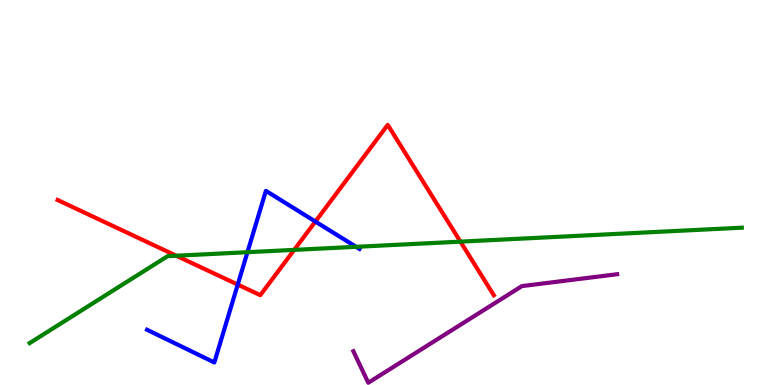[{'lines': ['blue', 'red'], 'intersections': [{'x': 3.07, 'y': 2.61}, {'x': 4.07, 'y': 4.25}]}, {'lines': ['green', 'red'], 'intersections': [{'x': 2.27, 'y': 3.36}, {'x': 3.8, 'y': 3.51}, {'x': 5.94, 'y': 3.72}]}, {'lines': ['purple', 'red'], 'intersections': []}, {'lines': ['blue', 'green'], 'intersections': [{'x': 3.19, 'y': 3.45}, {'x': 4.59, 'y': 3.59}]}, {'lines': ['blue', 'purple'], 'intersections': []}, {'lines': ['green', 'purple'], 'intersections': []}]